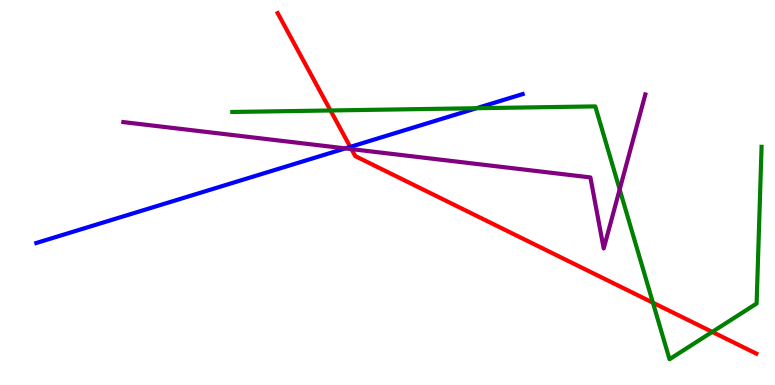[{'lines': ['blue', 'red'], 'intersections': [{'x': 4.52, 'y': 6.18}]}, {'lines': ['green', 'red'], 'intersections': [{'x': 4.26, 'y': 7.13}, {'x': 8.42, 'y': 2.14}, {'x': 9.19, 'y': 1.38}]}, {'lines': ['purple', 'red'], 'intersections': [{'x': 4.53, 'y': 6.13}]}, {'lines': ['blue', 'green'], 'intersections': [{'x': 6.15, 'y': 7.19}]}, {'lines': ['blue', 'purple'], 'intersections': [{'x': 4.46, 'y': 6.15}]}, {'lines': ['green', 'purple'], 'intersections': [{'x': 8.0, 'y': 5.08}]}]